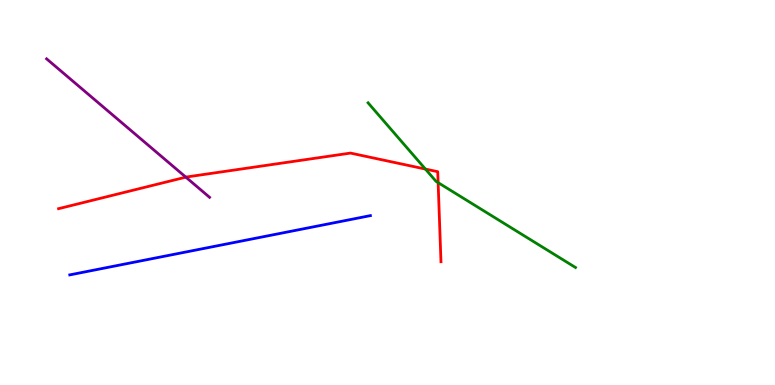[{'lines': ['blue', 'red'], 'intersections': []}, {'lines': ['green', 'red'], 'intersections': [{'x': 5.49, 'y': 5.61}, {'x': 5.65, 'y': 5.26}]}, {'lines': ['purple', 'red'], 'intersections': [{'x': 2.4, 'y': 5.4}]}, {'lines': ['blue', 'green'], 'intersections': []}, {'lines': ['blue', 'purple'], 'intersections': []}, {'lines': ['green', 'purple'], 'intersections': []}]